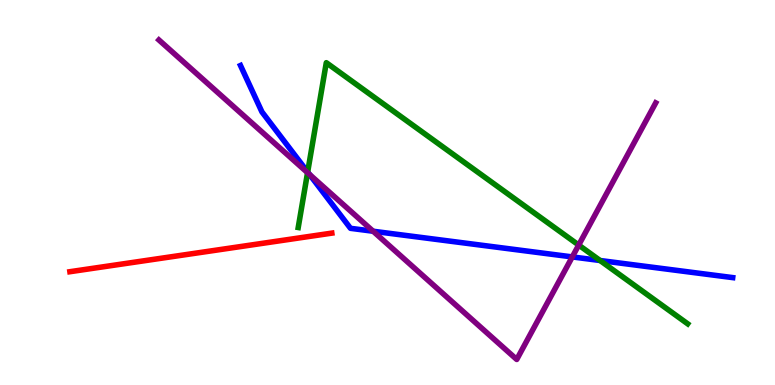[{'lines': ['blue', 'red'], 'intersections': []}, {'lines': ['green', 'red'], 'intersections': []}, {'lines': ['purple', 'red'], 'intersections': []}, {'lines': ['blue', 'green'], 'intersections': [{'x': 3.97, 'y': 5.53}, {'x': 7.74, 'y': 3.23}]}, {'lines': ['blue', 'purple'], 'intersections': [{'x': 3.99, 'y': 5.47}, {'x': 4.81, 'y': 3.99}, {'x': 7.38, 'y': 3.33}]}, {'lines': ['green', 'purple'], 'intersections': [{'x': 3.97, 'y': 5.51}, {'x': 7.47, 'y': 3.63}]}]